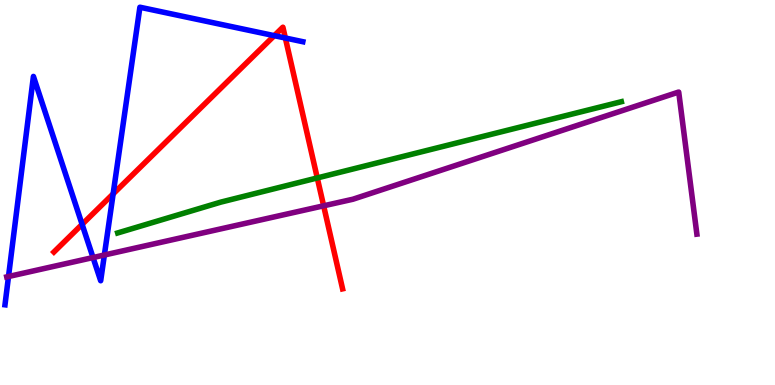[{'lines': ['blue', 'red'], 'intersections': [{'x': 1.06, 'y': 4.17}, {'x': 1.46, 'y': 4.96}, {'x': 3.54, 'y': 9.07}, {'x': 3.68, 'y': 9.01}]}, {'lines': ['green', 'red'], 'intersections': [{'x': 4.09, 'y': 5.38}]}, {'lines': ['purple', 'red'], 'intersections': [{'x': 4.18, 'y': 4.65}]}, {'lines': ['blue', 'green'], 'intersections': []}, {'lines': ['blue', 'purple'], 'intersections': [{'x': 0.11, 'y': 2.82}, {'x': 1.2, 'y': 3.31}, {'x': 1.35, 'y': 3.38}]}, {'lines': ['green', 'purple'], 'intersections': []}]